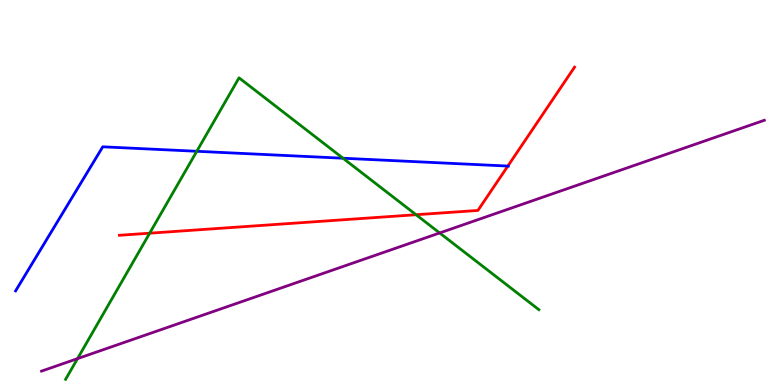[{'lines': ['blue', 'red'], 'intersections': [{'x': 6.55, 'y': 5.69}]}, {'lines': ['green', 'red'], 'intersections': [{'x': 1.93, 'y': 3.94}, {'x': 5.37, 'y': 4.42}]}, {'lines': ['purple', 'red'], 'intersections': []}, {'lines': ['blue', 'green'], 'intersections': [{'x': 2.54, 'y': 6.07}, {'x': 4.43, 'y': 5.89}]}, {'lines': ['blue', 'purple'], 'intersections': []}, {'lines': ['green', 'purple'], 'intersections': [{'x': 1.0, 'y': 0.685}, {'x': 5.67, 'y': 3.95}]}]